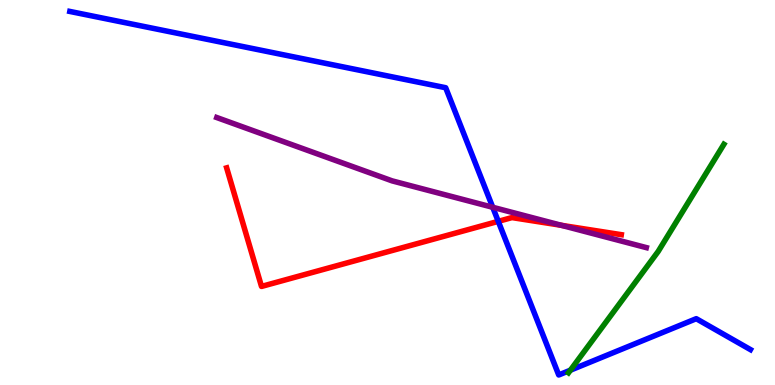[{'lines': ['blue', 'red'], 'intersections': [{'x': 6.43, 'y': 4.25}]}, {'lines': ['green', 'red'], 'intersections': []}, {'lines': ['purple', 'red'], 'intersections': [{'x': 7.24, 'y': 4.15}]}, {'lines': ['blue', 'green'], 'intersections': [{'x': 7.36, 'y': 0.384}]}, {'lines': ['blue', 'purple'], 'intersections': [{'x': 6.36, 'y': 4.62}]}, {'lines': ['green', 'purple'], 'intersections': []}]